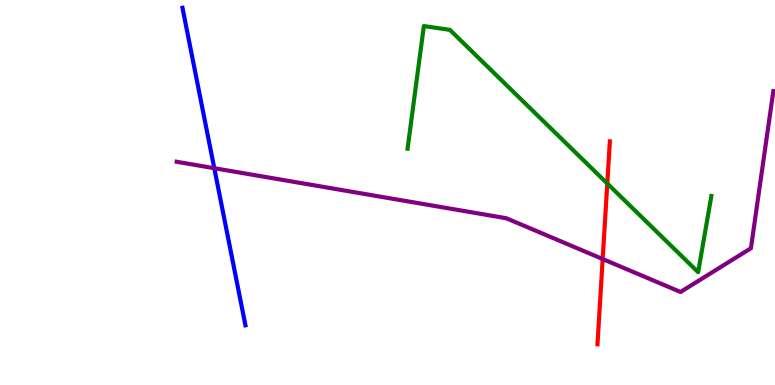[{'lines': ['blue', 'red'], 'intersections': []}, {'lines': ['green', 'red'], 'intersections': [{'x': 7.84, 'y': 5.23}]}, {'lines': ['purple', 'red'], 'intersections': [{'x': 7.78, 'y': 3.27}]}, {'lines': ['blue', 'green'], 'intersections': []}, {'lines': ['blue', 'purple'], 'intersections': [{'x': 2.76, 'y': 5.63}]}, {'lines': ['green', 'purple'], 'intersections': []}]